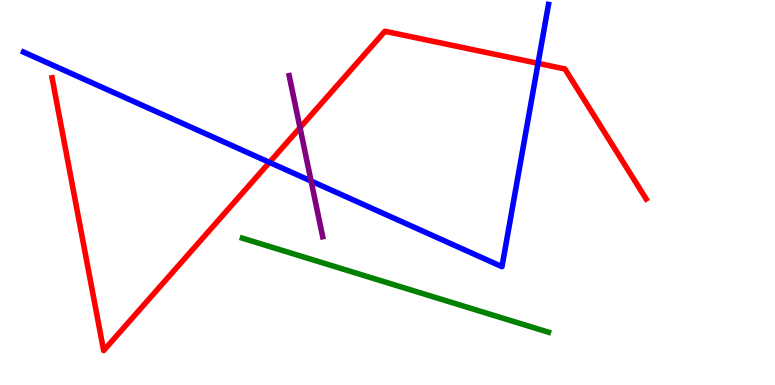[{'lines': ['blue', 'red'], 'intersections': [{'x': 3.48, 'y': 5.78}, {'x': 6.94, 'y': 8.35}]}, {'lines': ['green', 'red'], 'intersections': []}, {'lines': ['purple', 'red'], 'intersections': [{'x': 3.87, 'y': 6.68}]}, {'lines': ['blue', 'green'], 'intersections': []}, {'lines': ['blue', 'purple'], 'intersections': [{'x': 4.01, 'y': 5.3}]}, {'lines': ['green', 'purple'], 'intersections': []}]